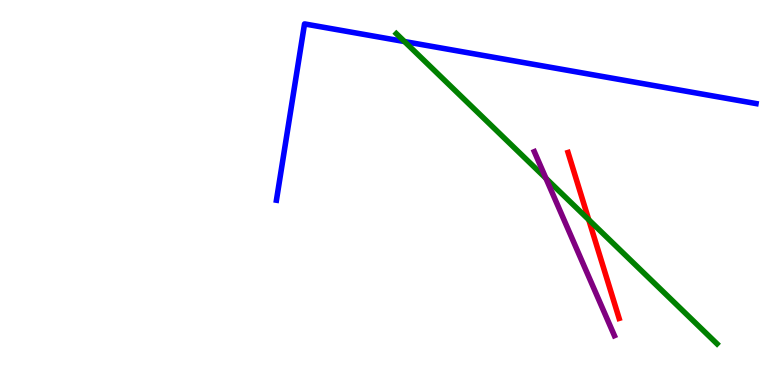[{'lines': ['blue', 'red'], 'intersections': []}, {'lines': ['green', 'red'], 'intersections': [{'x': 7.6, 'y': 4.29}]}, {'lines': ['purple', 'red'], 'intersections': []}, {'lines': ['blue', 'green'], 'intersections': [{'x': 5.22, 'y': 8.92}]}, {'lines': ['blue', 'purple'], 'intersections': []}, {'lines': ['green', 'purple'], 'intersections': [{'x': 7.04, 'y': 5.37}]}]